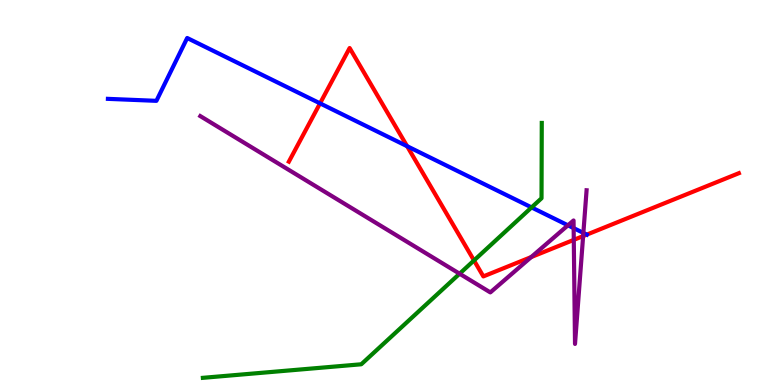[{'lines': ['blue', 'red'], 'intersections': [{'x': 4.13, 'y': 7.32}, {'x': 5.25, 'y': 6.2}, {'x': 7.57, 'y': 3.91}]}, {'lines': ['green', 'red'], 'intersections': [{'x': 6.12, 'y': 3.24}]}, {'lines': ['purple', 'red'], 'intersections': [{'x': 6.85, 'y': 3.32}, {'x': 7.4, 'y': 3.77}, {'x': 7.52, 'y': 3.87}]}, {'lines': ['blue', 'green'], 'intersections': [{'x': 6.86, 'y': 4.61}]}, {'lines': ['blue', 'purple'], 'intersections': [{'x': 7.33, 'y': 4.15}, {'x': 7.4, 'y': 4.07}, {'x': 7.53, 'y': 3.95}]}, {'lines': ['green', 'purple'], 'intersections': [{'x': 5.93, 'y': 2.89}]}]